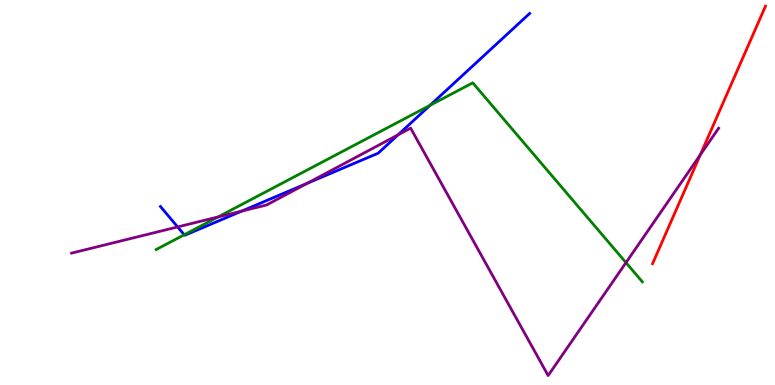[{'lines': ['blue', 'red'], 'intersections': []}, {'lines': ['green', 'red'], 'intersections': []}, {'lines': ['purple', 'red'], 'intersections': [{'x': 9.04, 'y': 5.98}]}, {'lines': ['blue', 'green'], 'intersections': [{'x': 2.38, 'y': 3.9}, {'x': 5.55, 'y': 7.27}]}, {'lines': ['blue', 'purple'], 'intersections': [{'x': 2.29, 'y': 4.11}, {'x': 3.12, 'y': 4.52}, {'x': 3.96, 'y': 5.24}, {'x': 5.14, 'y': 6.5}]}, {'lines': ['green', 'purple'], 'intersections': [{'x': 2.81, 'y': 4.36}, {'x': 8.08, 'y': 3.18}]}]